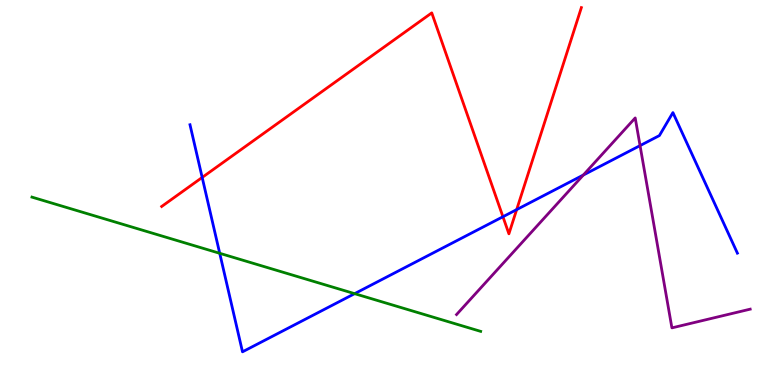[{'lines': ['blue', 'red'], 'intersections': [{'x': 2.61, 'y': 5.39}, {'x': 6.49, 'y': 4.37}, {'x': 6.67, 'y': 4.56}]}, {'lines': ['green', 'red'], 'intersections': []}, {'lines': ['purple', 'red'], 'intersections': []}, {'lines': ['blue', 'green'], 'intersections': [{'x': 2.84, 'y': 3.42}, {'x': 4.58, 'y': 2.37}]}, {'lines': ['blue', 'purple'], 'intersections': [{'x': 7.53, 'y': 5.45}, {'x': 8.26, 'y': 6.22}]}, {'lines': ['green', 'purple'], 'intersections': []}]